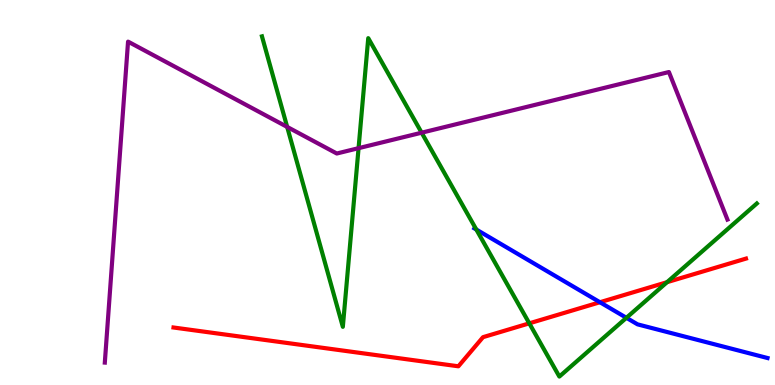[{'lines': ['blue', 'red'], 'intersections': [{'x': 7.74, 'y': 2.15}]}, {'lines': ['green', 'red'], 'intersections': [{'x': 6.83, 'y': 1.6}, {'x': 8.61, 'y': 2.67}]}, {'lines': ['purple', 'red'], 'intersections': []}, {'lines': ['blue', 'green'], 'intersections': [{'x': 6.15, 'y': 4.04}, {'x': 8.08, 'y': 1.75}]}, {'lines': ['blue', 'purple'], 'intersections': []}, {'lines': ['green', 'purple'], 'intersections': [{'x': 3.71, 'y': 6.7}, {'x': 4.63, 'y': 6.15}, {'x': 5.44, 'y': 6.55}]}]